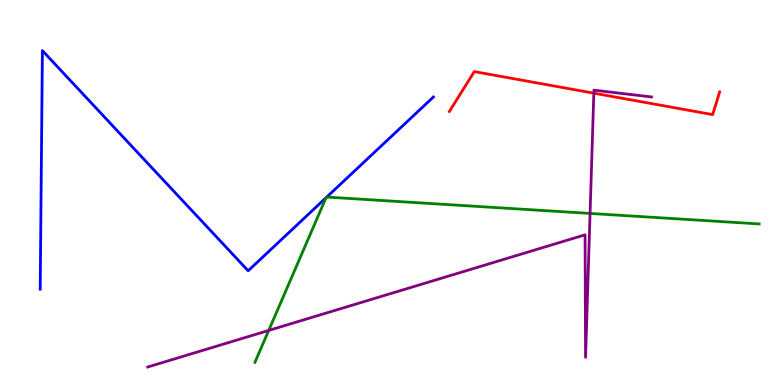[{'lines': ['blue', 'red'], 'intersections': []}, {'lines': ['green', 'red'], 'intersections': []}, {'lines': ['purple', 'red'], 'intersections': [{'x': 7.66, 'y': 7.58}]}, {'lines': ['blue', 'green'], 'intersections': [{'x': 4.21, 'y': 4.86}, {'x': 4.22, 'y': 4.88}]}, {'lines': ['blue', 'purple'], 'intersections': []}, {'lines': ['green', 'purple'], 'intersections': [{'x': 3.47, 'y': 1.42}, {'x': 7.61, 'y': 4.46}]}]